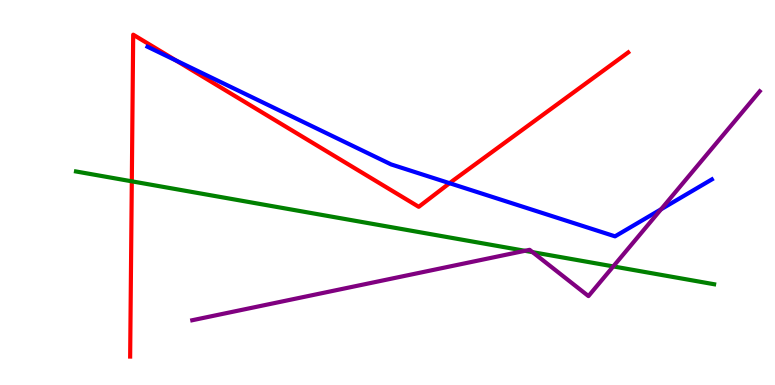[{'lines': ['blue', 'red'], 'intersections': [{'x': 2.27, 'y': 8.43}, {'x': 5.8, 'y': 5.24}]}, {'lines': ['green', 'red'], 'intersections': [{'x': 1.7, 'y': 5.29}]}, {'lines': ['purple', 'red'], 'intersections': []}, {'lines': ['blue', 'green'], 'intersections': []}, {'lines': ['blue', 'purple'], 'intersections': [{'x': 8.53, 'y': 4.56}]}, {'lines': ['green', 'purple'], 'intersections': [{'x': 6.77, 'y': 3.49}, {'x': 6.87, 'y': 3.45}, {'x': 7.91, 'y': 3.08}]}]